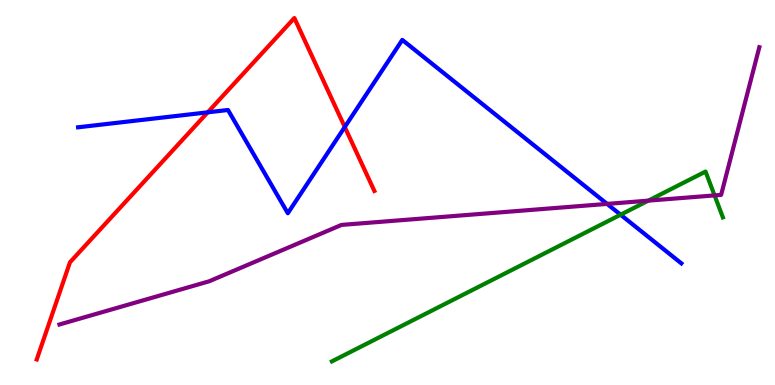[{'lines': ['blue', 'red'], 'intersections': [{'x': 2.68, 'y': 7.08}, {'x': 4.45, 'y': 6.7}]}, {'lines': ['green', 'red'], 'intersections': []}, {'lines': ['purple', 'red'], 'intersections': []}, {'lines': ['blue', 'green'], 'intersections': [{'x': 8.01, 'y': 4.42}]}, {'lines': ['blue', 'purple'], 'intersections': [{'x': 7.83, 'y': 4.7}]}, {'lines': ['green', 'purple'], 'intersections': [{'x': 8.37, 'y': 4.79}, {'x': 9.22, 'y': 4.92}]}]